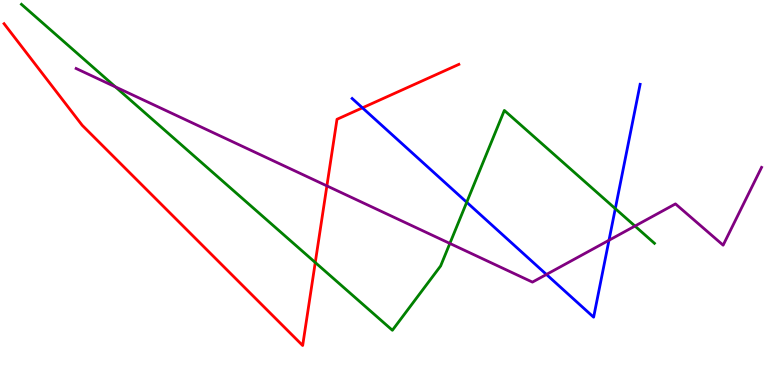[{'lines': ['blue', 'red'], 'intersections': [{'x': 4.68, 'y': 7.2}]}, {'lines': ['green', 'red'], 'intersections': [{'x': 4.07, 'y': 3.18}]}, {'lines': ['purple', 'red'], 'intersections': [{'x': 4.22, 'y': 5.17}]}, {'lines': ['blue', 'green'], 'intersections': [{'x': 6.02, 'y': 4.75}, {'x': 7.94, 'y': 4.58}]}, {'lines': ['blue', 'purple'], 'intersections': [{'x': 7.05, 'y': 2.87}, {'x': 7.86, 'y': 3.76}]}, {'lines': ['green', 'purple'], 'intersections': [{'x': 1.49, 'y': 7.74}, {'x': 5.8, 'y': 3.68}, {'x': 8.19, 'y': 4.13}]}]